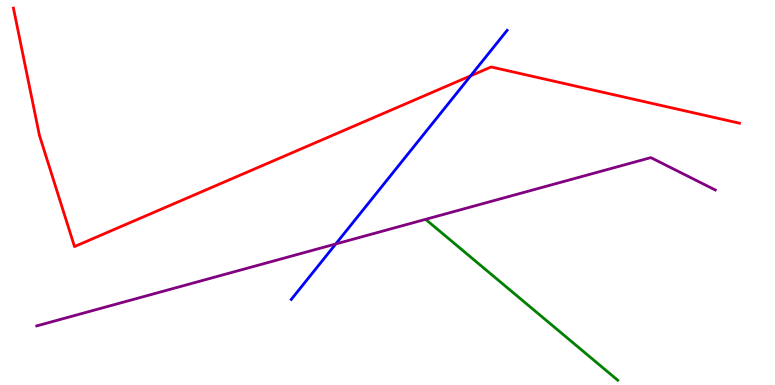[{'lines': ['blue', 'red'], 'intersections': [{'x': 6.07, 'y': 8.03}]}, {'lines': ['green', 'red'], 'intersections': []}, {'lines': ['purple', 'red'], 'intersections': []}, {'lines': ['blue', 'green'], 'intersections': []}, {'lines': ['blue', 'purple'], 'intersections': [{'x': 4.33, 'y': 3.66}]}, {'lines': ['green', 'purple'], 'intersections': []}]